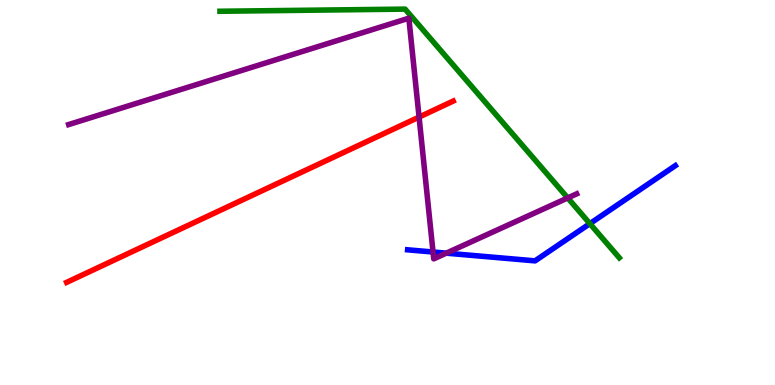[{'lines': ['blue', 'red'], 'intersections': []}, {'lines': ['green', 'red'], 'intersections': []}, {'lines': ['purple', 'red'], 'intersections': [{'x': 5.41, 'y': 6.96}]}, {'lines': ['blue', 'green'], 'intersections': [{'x': 7.61, 'y': 4.19}]}, {'lines': ['blue', 'purple'], 'intersections': [{'x': 5.59, 'y': 3.45}, {'x': 5.76, 'y': 3.42}]}, {'lines': ['green', 'purple'], 'intersections': [{'x': 7.33, 'y': 4.86}]}]